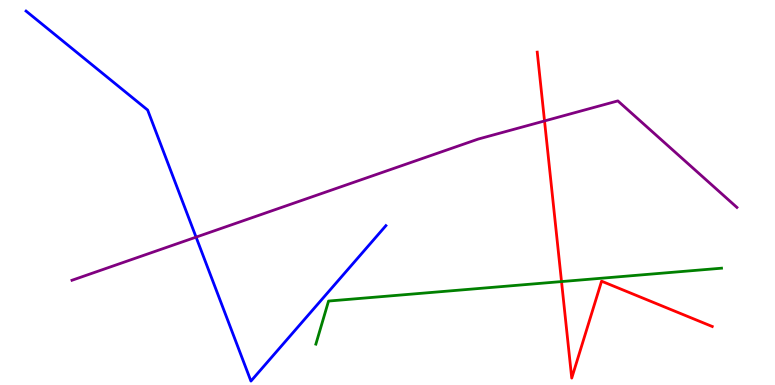[{'lines': ['blue', 'red'], 'intersections': []}, {'lines': ['green', 'red'], 'intersections': [{'x': 7.25, 'y': 2.69}]}, {'lines': ['purple', 'red'], 'intersections': [{'x': 7.03, 'y': 6.86}]}, {'lines': ['blue', 'green'], 'intersections': []}, {'lines': ['blue', 'purple'], 'intersections': [{'x': 2.53, 'y': 3.84}]}, {'lines': ['green', 'purple'], 'intersections': []}]